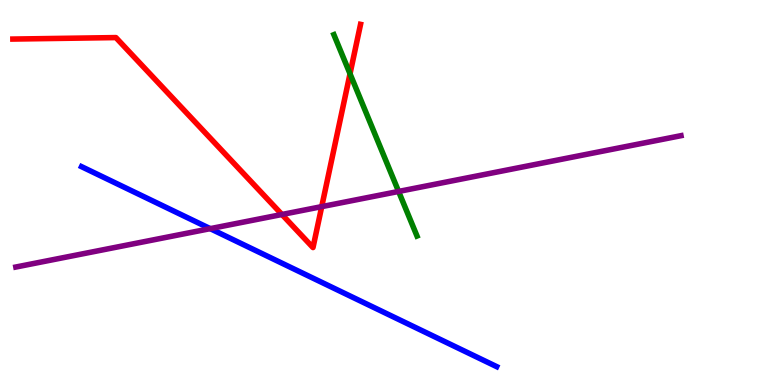[{'lines': ['blue', 'red'], 'intersections': []}, {'lines': ['green', 'red'], 'intersections': [{'x': 4.52, 'y': 8.08}]}, {'lines': ['purple', 'red'], 'intersections': [{'x': 3.64, 'y': 4.43}, {'x': 4.15, 'y': 4.63}]}, {'lines': ['blue', 'green'], 'intersections': []}, {'lines': ['blue', 'purple'], 'intersections': [{'x': 2.71, 'y': 4.06}]}, {'lines': ['green', 'purple'], 'intersections': [{'x': 5.14, 'y': 5.03}]}]